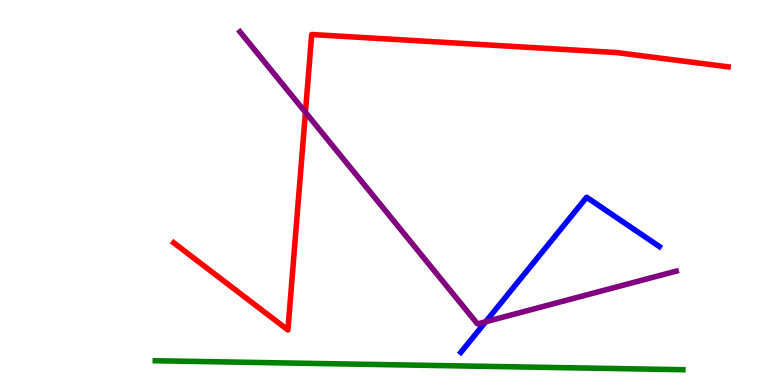[{'lines': ['blue', 'red'], 'intersections': []}, {'lines': ['green', 'red'], 'intersections': []}, {'lines': ['purple', 'red'], 'intersections': [{'x': 3.94, 'y': 7.08}]}, {'lines': ['blue', 'green'], 'intersections': []}, {'lines': ['blue', 'purple'], 'intersections': [{'x': 6.27, 'y': 1.64}]}, {'lines': ['green', 'purple'], 'intersections': []}]